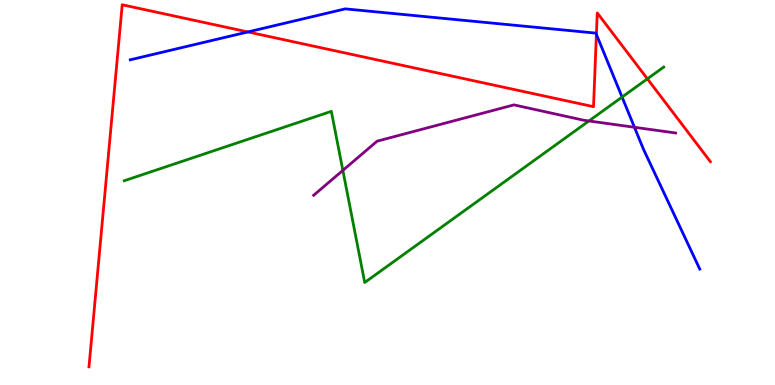[{'lines': ['blue', 'red'], 'intersections': [{'x': 3.2, 'y': 9.17}, {'x': 7.7, 'y': 9.11}]}, {'lines': ['green', 'red'], 'intersections': [{'x': 8.35, 'y': 7.95}]}, {'lines': ['purple', 'red'], 'intersections': []}, {'lines': ['blue', 'green'], 'intersections': [{'x': 8.03, 'y': 7.48}]}, {'lines': ['blue', 'purple'], 'intersections': [{'x': 8.19, 'y': 6.69}]}, {'lines': ['green', 'purple'], 'intersections': [{'x': 4.42, 'y': 5.57}, {'x': 7.6, 'y': 6.86}]}]